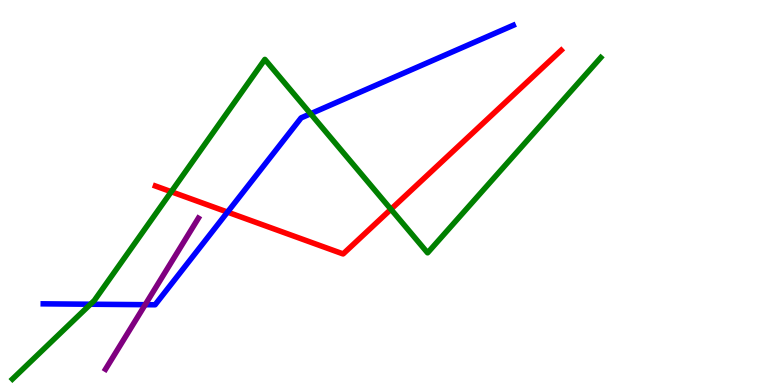[{'lines': ['blue', 'red'], 'intersections': [{'x': 2.94, 'y': 4.49}]}, {'lines': ['green', 'red'], 'intersections': [{'x': 2.21, 'y': 5.02}, {'x': 5.04, 'y': 4.56}]}, {'lines': ['purple', 'red'], 'intersections': []}, {'lines': ['blue', 'green'], 'intersections': [{'x': 1.17, 'y': 2.1}, {'x': 4.01, 'y': 7.05}]}, {'lines': ['blue', 'purple'], 'intersections': [{'x': 1.87, 'y': 2.09}]}, {'lines': ['green', 'purple'], 'intersections': []}]